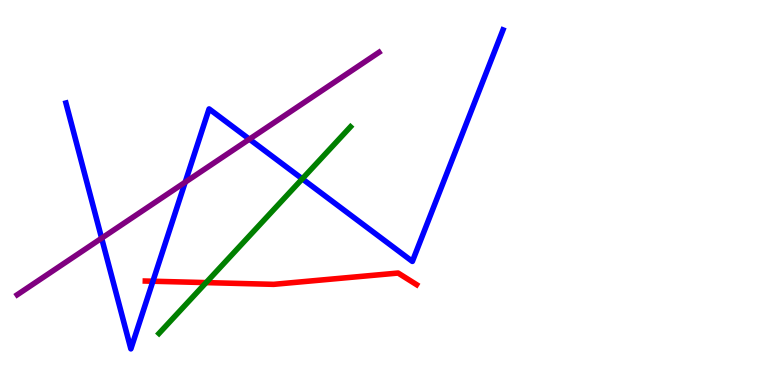[{'lines': ['blue', 'red'], 'intersections': [{'x': 1.97, 'y': 2.7}]}, {'lines': ['green', 'red'], 'intersections': [{'x': 2.66, 'y': 2.66}]}, {'lines': ['purple', 'red'], 'intersections': []}, {'lines': ['blue', 'green'], 'intersections': [{'x': 3.9, 'y': 5.36}]}, {'lines': ['blue', 'purple'], 'intersections': [{'x': 1.31, 'y': 3.81}, {'x': 2.39, 'y': 5.27}, {'x': 3.22, 'y': 6.39}]}, {'lines': ['green', 'purple'], 'intersections': []}]